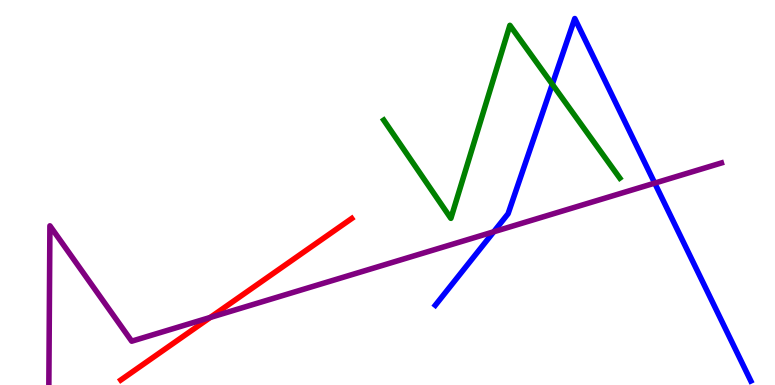[{'lines': ['blue', 'red'], 'intersections': []}, {'lines': ['green', 'red'], 'intersections': []}, {'lines': ['purple', 'red'], 'intersections': [{'x': 2.71, 'y': 1.75}]}, {'lines': ['blue', 'green'], 'intersections': [{'x': 7.13, 'y': 7.81}]}, {'lines': ['blue', 'purple'], 'intersections': [{'x': 6.37, 'y': 3.98}, {'x': 8.45, 'y': 5.24}]}, {'lines': ['green', 'purple'], 'intersections': []}]